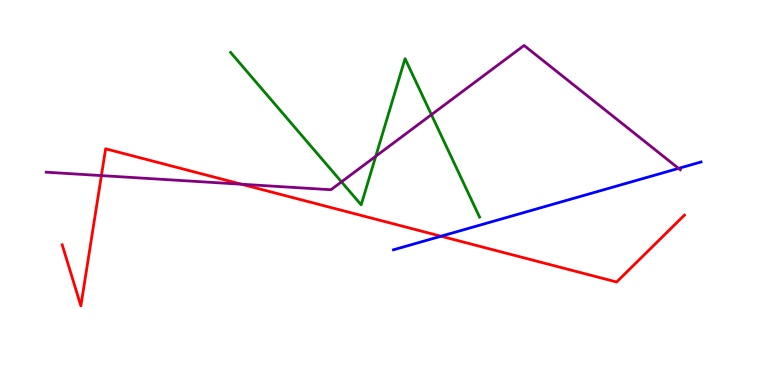[{'lines': ['blue', 'red'], 'intersections': [{'x': 5.69, 'y': 3.86}]}, {'lines': ['green', 'red'], 'intersections': []}, {'lines': ['purple', 'red'], 'intersections': [{'x': 1.31, 'y': 5.44}, {'x': 3.12, 'y': 5.21}]}, {'lines': ['blue', 'green'], 'intersections': []}, {'lines': ['blue', 'purple'], 'intersections': [{'x': 8.76, 'y': 5.63}]}, {'lines': ['green', 'purple'], 'intersections': [{'x': 4.41, 'y': 5.28}, {'x': 4.85, 'y': 5.94}, {'x': 5.57, 'y': 7.02}]}]